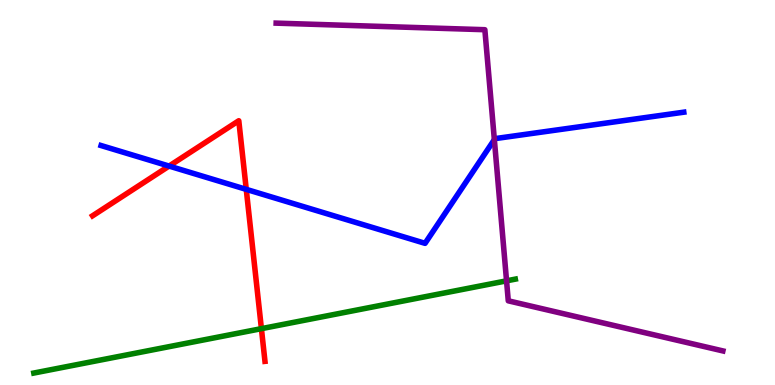[{'lines': ['blue', 'red'], 'intersections': [{'x': 2.18, 'y': 5.69}, {'x': 3.18, 'y': 5.08}]}, {'lines': ['green', 'red'], 'intersections': [{'x': 3.37, 'y': 1.46}]}, {'lines': ['purple', 'red'], 'intersections': []}, {'lines': ['blue', 'green'], 'intersections': []}, {'lines': ['blue', 'purple'], 'intersections': [{'x': 6.38, 'y': 6.37}]}, {'lines': ['green', 'purple'], 'intersections': [{'x': 6.54, 'y': 2.71}]}]